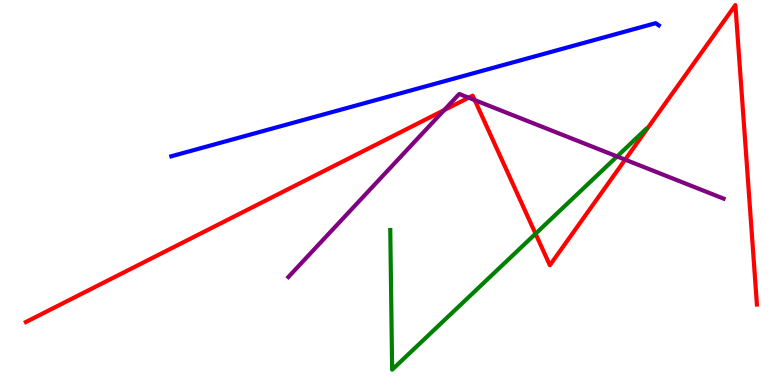[{'lines': ['blue', 'red'], 'intersections': []}, {'lines': ['green', 'red'], 'intersections': [{'x': 6.91, 'y': 3.93}]}, {'lines': ['purple', 'red'], 'intersections': [{'x': 5.73, 'y': 7.14}, {'x': 6.05, 'y': 7.46}, {'x': 6.13, 'y': 7.4}, {'x': 8.07, 'y': 5.85}]}, {'lines': ['blue', 'green'], 'intersections': []}, {'lines': ['blue', 'purple'], 'intersections': []}, {'lines': ['green', 'purple'], 'intersections': [{'x': 7.96, 'y': 5.94}]}]